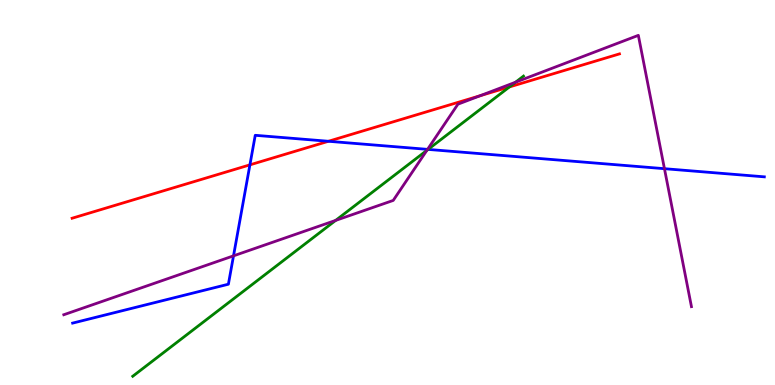[{'lines': ['blue', 'red'], 'intersections': [{'x': 3.22, 'y': 5.72}, {'x': 4.24, 'y': 6.33}]}, {'lines': ['green', 'red'], 'intersections': [{'x': 6.57, 'y': 7.74}]}, {'lines': ['purple', 'red'], 'intersections': [{'x': 6.2, 'y': 7.51}]}, {'lines': ['blue', 'green'], 'intersections': [{'x': 5.52, 'y': 6.12}]}, {'lines': ['blue', 'purple'], 'intersections': [{'x': 3.01, 'y': 3.35}, {'x': 5.52, 'y': 6.12}, {'x': 8.57, 'y': 5.62}]}, {'lines': ['green', 'purple'], 'intersections': [{'x': 4.33, 'y': 4.28}, {'x': 5.51, 'y': 6.1}, {'x': 6.65, 'y': 7.86}]}]